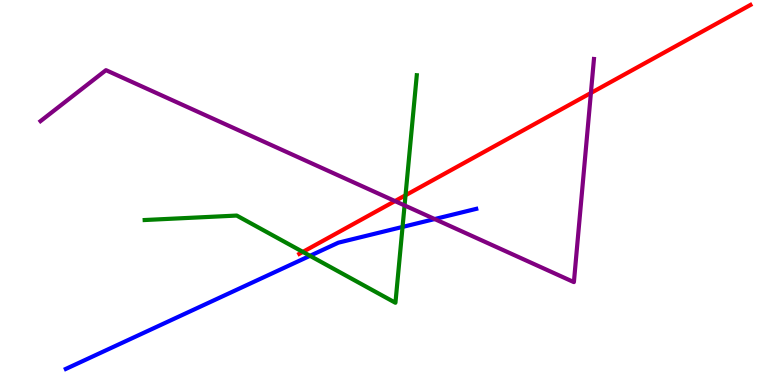[{'lines': ['blue', 'red'], 'intersections': []}, {'lines': ['green', 'red'], 'intersections': [{'x': 3.91, 'y': 3.46}, {'x': 5.23, 'y': 4.93}]}, {'lines': ['purple', 'red'], 'intersections': [{'x': 5.1, 'y': 4.78}, {'x': 7.62, 'y': 7.58}]}, {'lines': ['blue', 'green'], 'intersections': [{'x': 4.0, 'y': 3.36}, {'x': 5.19, 'y': 4.11}]}, {'lines': ['blue', 'purple'], 'intersections': [{'x': 5.61, 'y': 4.31}]}, {'lines': ['green', 'purple'], 'intersections': [{'x': 5.22, 'y': 4.66}]}]